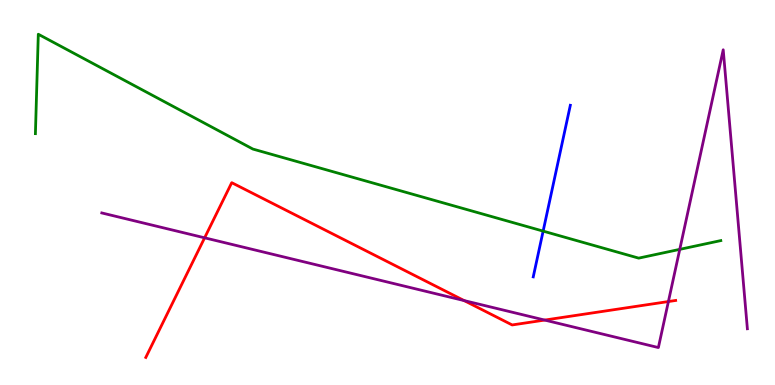[{'lines': ['blue', 'red'], 'intersections': []}, {'lines': ['green', 'red'], 'intersections': []}, {'lines': ['purple', 'red'], 'intersections': [{'x': 2.64, 'y': 3.82}, {'x': 5.99, 'y': 2.19}, {'x': 7.03, 'y': 1.69}, {'x': 8.62, 'y': 2.17}]}, {'lines': ['blue', 'green'], 'intersections': [{'x': 7.01, 'y': 4.0}]}, {'lines': ['blue', 'purple'], 'intersections': []}, {'lines': ['green', 'purple'], 'intersections': [{'x': 8.77, 'y': 3.52}]}]